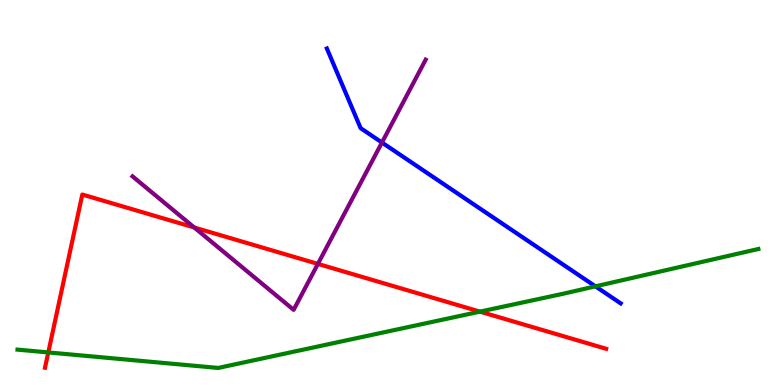[{'lines': ['blue', 'red'], 'intersections': []}, {'lines': ['green', 'red'], 'intersections': [{'x': 0.623, 'y': 0.846}, {'x': 6.19, 'y': 1.91}]}, {'lines': ['purple', 'red'], 'intersections': [{'x': 2.51, 'y': 4.09}, {'x': 4.1, 'y': 3.15}]}, {'lines': ['blue', 'green'], 'intersections': [{'x': 7.68, 'y': 2.56}]}, {'lines': ['blue', 'purple'], 'intersections': [{'x': 4.93, 'y': 6.3}]}, {'lines': ['green', 'purple'], 'intersections': []}]